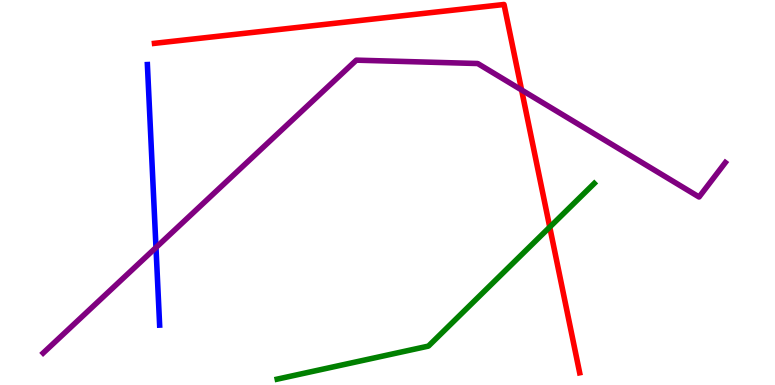[{'lines': ['blue', 'red'], 'intersections': []}, {'lines': ['green', 'red'], 'intersections': [{'x': 7.09, 'y': 4.1}]}, {'lines': ['purple', 'red'], 'intersections': [{'x': 6.73, 'y': 7.66}]}, {'lines': ['blue', 'green'], 'intersections': []}, {'lines': ['blue', 'purple'], 'intersections': [{'x': 2.01, 'y': 3.57}]}, {'lines': ['green', 'purple'], 'intersections': []}]